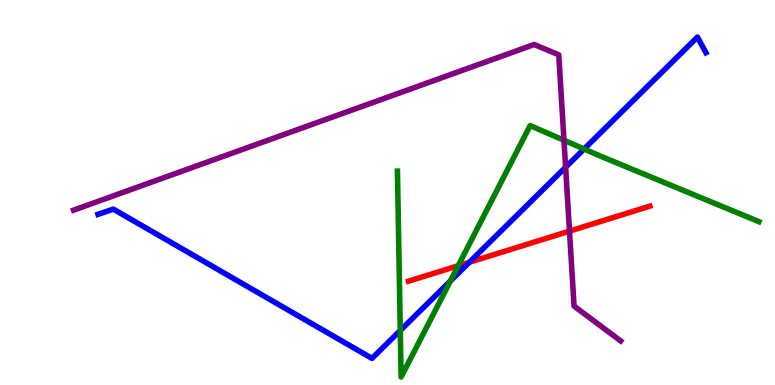[{'lines': ['blue', 'red'], 'intersections': [{'x': 6.06, 'y': 3.19}]}, {'lines': ['green', 'red'], 'intersections': [{'x': 5.91, 'y': 3.1}]}, {'lines': ['purple', 'red'], 'intersections': [{'x': 7.35, 'y': 4.0}]}, {'lines': ['blue', 'green'], 'intersections': [{'x': 5.16, 'y': 1.42}, {'x': 5.81, 'y': 2.7}, {'x': 7.54, 'y': 6.13}]}, {'lines': ['blue', 'purple'], 'intersections': [{'x': 7.3, 'y': 5.66}]}, {'lines': ['green', 'purple'], 'intersections': [{'x': 7.28, 'y': 6.36}]}]